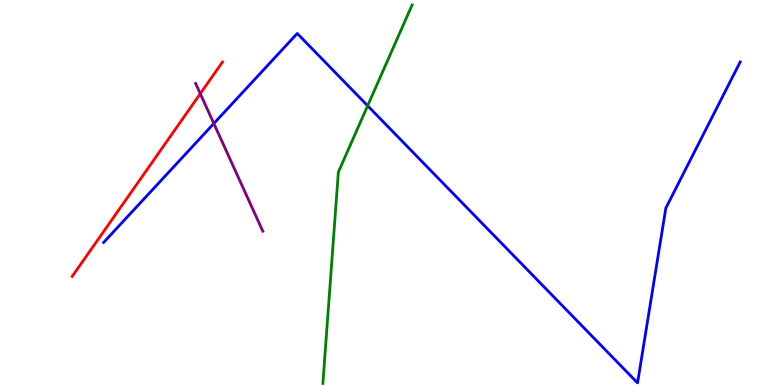[{'lines': ['blue', 'red'], 'intersections': []}, {'lines': ['green', 'red'], 'intersections': []}, {'lines': ['purple', 'red'], 'intersections': [{'x': 2.58, 'y': 7.57}]}, {'lines': ['blue', 'green'], 'intersections': [{'x': 4.74, 'y': 7.25}]}, {'lines': ['blue', 'purple'], 'intersections': [{'x': 2.76, 'y': 6.79}]}, {'lines': ['green', 'purple'], 'intersections': []}]